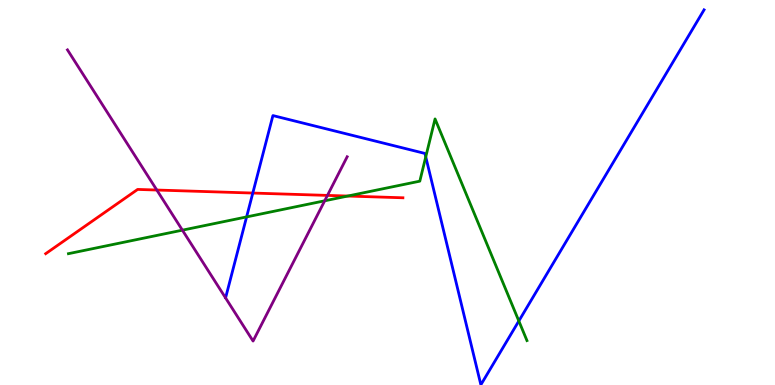[{'lines': ['blue', 'red'], 'intersections': [{'x': 3.26, 'y': 4.99}]}, {'lines': ['green', 'red'], 'intersections': [{'x': 4.49, 'y': 4.91}]}, {'lines': ['purple', 'red'], 'intersections': [{'x': 2.02, 'y': 5.06}, {'x': 4.23, 'y': 4.92}]}, {'lines': ['blue', 'green'], 'intersections': [{'x': 3.18, 'y': 4.37}, {'x': 5.49, 'y': 5.93}, {'x': 6.69, 'y': 1.66}]}, {'lines': ['blue', 'purple'], 'intersections': []}, {'lines': ['green', 'purple'], 'intersections': [{'x': 2.35, 'y': 4.02}, {'x': 4.19, 'y': 4.78}]}]